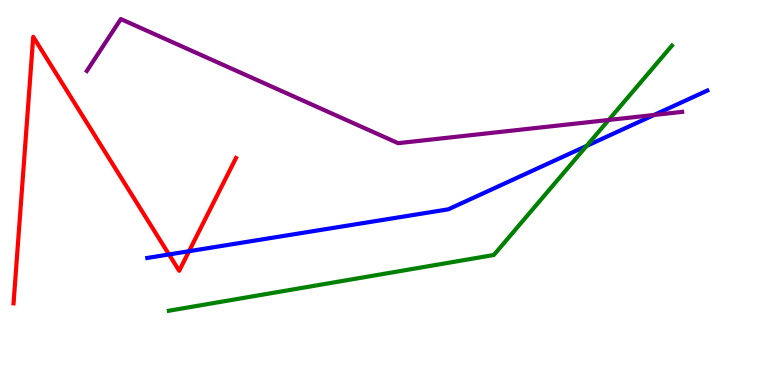[{'lines': ['blue', 'red'], 'intersections': [{'x': 2.18, 'y': 3.39}, {'x': 2.44, 'y': 3.48}]}, {'lines': ['green', 'red'], 'intersections': []}, {'lines': ['purple', 'red'], 'intersections': []}, {'lines': ['blue', 'green'], 'intersections': [{'x': 7.57, 'y': 6.21}]}, {'lines': ['blue', 'purple'], 'intersections': [{'x': 8.44, 'y': 7.01}]}, {'lines': ['green', 'purple'], 'intersections': [{'x': 7.85, 'y': 6.88}]}]